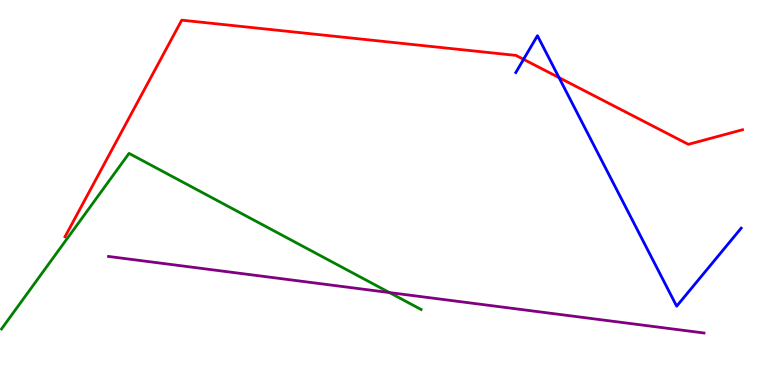[{'lines': ['blue', 'red'], 'intersections': [{'x': 6.76, 'y': 8.46}, {'x': 7.21, 'y': 7.98}]}, {'lines': ['green', 'red'], 'intersections': []}, {'lines': ['purple', 'red'], 'intersections': []}, {'lines': ['blue', 'green'], 'intersections': []}, {'lines': ['blue', 'purple'], 'intersections': []}, {'lines': ['green', 'purple'], 'intersections': [{'x': 5.02, 'y': 2.4}]}]